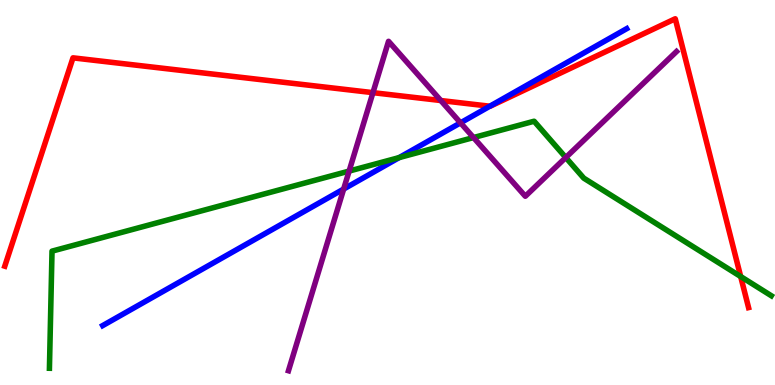[{'lines': ['blue', 'red'], 'intersections': [{'x': 6.32, 'y': 7.24}]}, {'lines': ['green', 'red'], 'intersections': [{'x': 9.56, 'y': 2.82}]}, {'lines': ['purple', 'red'], 'intersections': [{'x': 4.81, 'y': 7.59}, {'x': 5.69, 'y': 7.39}]}, {'lines': ['blue', 'green'], 'intersections': [{'x': 5.15, 'y': 5.91}]}, {'lines': ['blue', 'purple'], 'intersections': [{'x': 4.43, 'y': 5.09}, {'x': 5.94, 'y': 6.81}]}, {'lines': ['green', 'purple'], 'intersections': [{'x': 4.5, 'y': 5.56}, {'x': 6.11, 'y': 6.43}, {'x': 7.3, 'y': 5.91}]}]